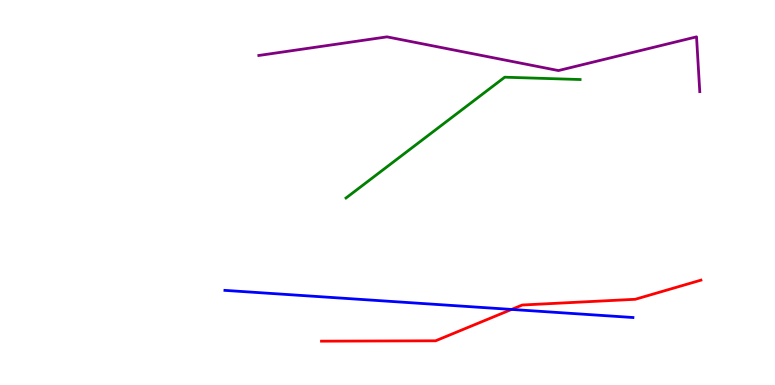[{'lines': ['blue', 'red'], 'intersections': [{'x': 6.6, 'y': 1.96}]}, {'lines': ['green', 'red'], 'intersections': []}, {'lines': ['purple', 'red'], 'intersections': []}, {'lines': ['blue', 'green'], 'intersections': []}, {'lines': ['blue', 'purple'], 'intersections': []}, {'lines': ['green', 'purple'], 'intersections': []}]